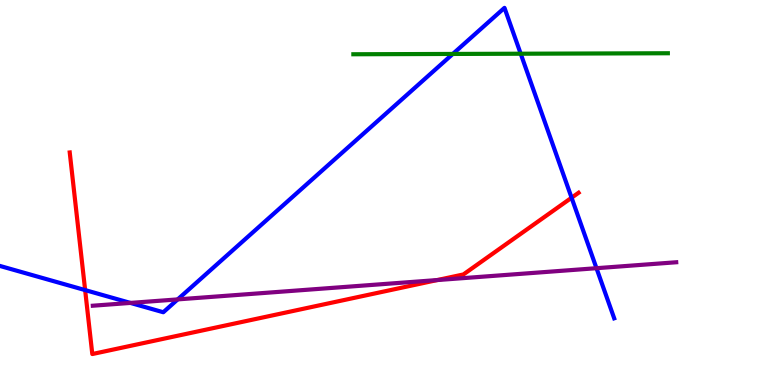[{'lines': ['blue', 'red'], 'intersections': [{'x': 1.1, 'y': 2.47}, {'x': 7.38, 'y': 4.86}]}, {'lines': ['green', 'red'], 'intersections': []}, {'lines': ['purple', 'red'], 'intersections': [{'x': 5.64, 'y': 2.73}]}, {'lines': ['blue', 'green'], 'intersections': [{'x': 5.84, 'y': 8.6}, {'x': 6.72, 'y': 8.6}]}, {'lines': ['blue', 'purple'], 'intersections': [{'x': 1.68, 'y': 2.13}, {'x': 2.29, 'y': 2.22}, {'x': 7.7, 'y': 3.03}]}, {'lines': ['green', 'purple'], 'intersections': []}]